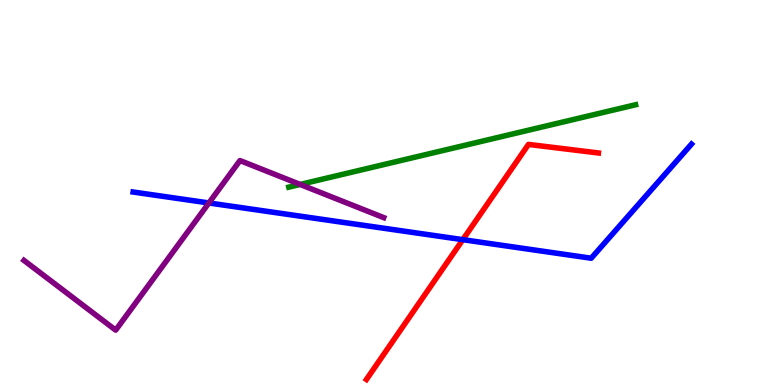[{'lines': ['blue', 'red'], 'intersections': [{'x': 5.97, 'y': 3.77}]}, {'lines': ['green', 'red'], 'intersections': []}, {'lines': ['purple', 'red'], 'intersections': []}, {'lines': ['blue', 'green'], 'intersections': []}, {'lines': ['blue', 'purple'], 'intersections': [{'x': 2.7, 'y': 4.73}]}, {'lines': ['green', 'purple'], 'intersections': [{'x': 3.87, 'y': 5.21}]}]